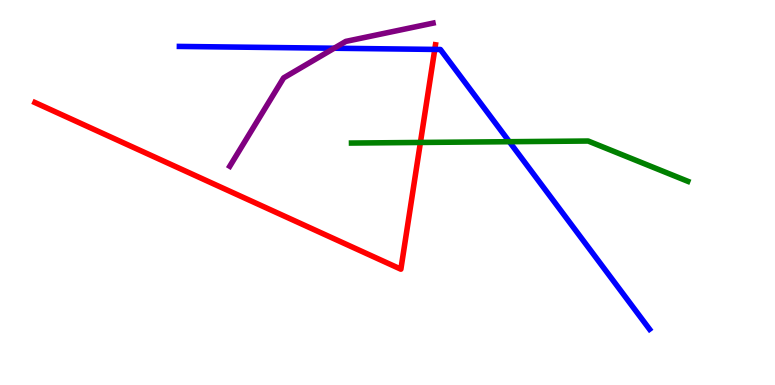[{'lines': ['blue', 'red'], 'intersections': [{'x': 5.61, 'y': 8.72}]}, {'lines': ['green', 'red'], 'intersections': [{'x': 5.42, 'y': 6.3}]}, {'lines': ['purple', 'red'], 'intersections': []}, {'lines': ['blue', 'green'], 'intersections': [{'x': 6.57, 'y': 6.32}]}, {'lines': ['blue', 'purple'], 'intersections': [{'x': 4.31, 'y': 8.75}]}, {'lines': ['green', 'purple'], 'intersections': []}]